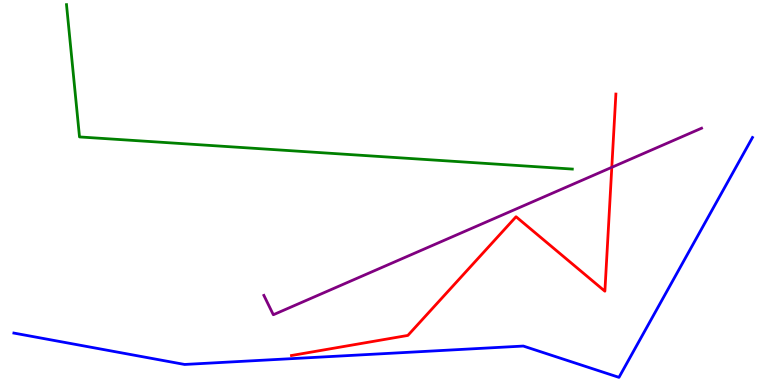[{'lines': ['blue', 'red'], 'intersections': []}, {'lines': ['green', 'red'], 'intersections': []}, {'lines': ['purple', 'red'], 'intersections': [{'x': 7.89, 'y': 5.65}]}, {'lines': ['blue', 'green'], 'intersections': []}, {'lines': ['blue', 'purple'], 'intersections': []}, {'lines': ['green', 'purple'], 'intersections': []}]